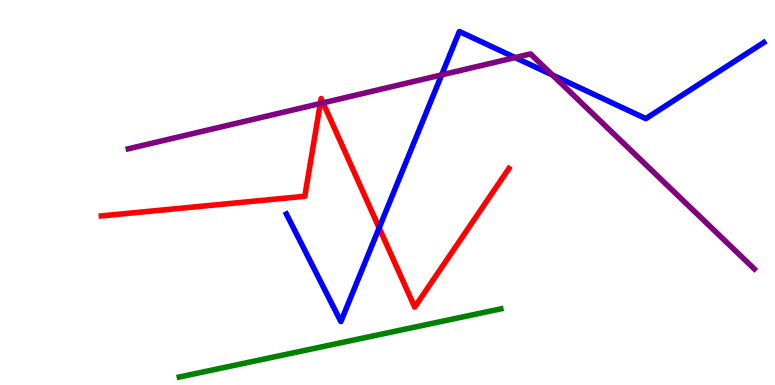[{'lines': ['blue', 'red'], 'intersections': [{'x': 4.89, 'y': 4.08}]}, {'lines': ['green', 'red'], 'intersections': []}, {'lines': ['purple', 'red'], 'intersections': [{'x': 4.13, 'y': 7.31}, {'x': 4.17, 'y': 7.33}]}, {'lines': ['blue', 'green'], 'intersections': []}, {'lines': ['blue', 'purple'], 'intersections': [{'x': 5.7, 'y': 8.05}, {'x': 6.65, 'y': 8.5}, {'x': 7.13, 'y': 8.05}]}, {'lines': ['green', 'purple'], 'intersections': []}]